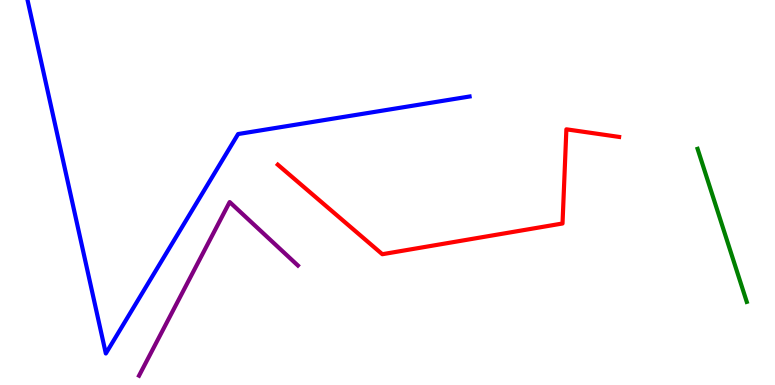[{'lines': ['blue', 'red'], 'intersections': []}, {'lines': ['green', 'red'], 'intersections': []}, {'lines': ['purple', 'red'], 'intersections': []}, {'lines': ['blue', 'green'], 'intersections': []}, {'lines': ['blue', 'purple'], 'intersections': []}, {'lines': ['green', 'purple'], 'intersections': []}]